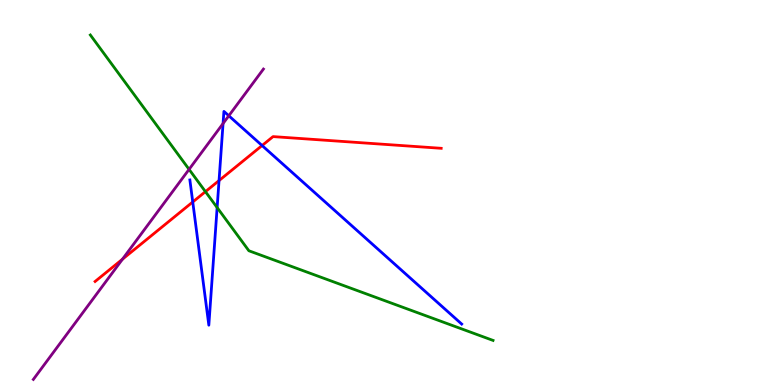[{'lines': ['blue', 'red'], 'intersections': [{'x': 2.49, 'y': 4.75}, {'x': 2.83, 'y': 5.31}, {'x': 3.38, 'y': 6.22}]}, {'lines': ['green', 'red'], 'intersections': [{'x': 2.65, 'y': 5.02}]}, {'lines': ['purple', 'red'], 'intersections': [{'x': 1.58, 'y': 3.27}]}, {'lines': ['blue', 'green'], 'intersections': [{'x': 2.8, 'y': 4.61}]}, {'lines': ['blue', 'purple'], 'intersections': [{'x': 2.88, 'y': 6.79}, {'x': 2.95, 'y': 6.99}]}, {'lines': ['green', 'purple'], 'intersections': [{'x': 2.44, 'y': 5.6}]}]